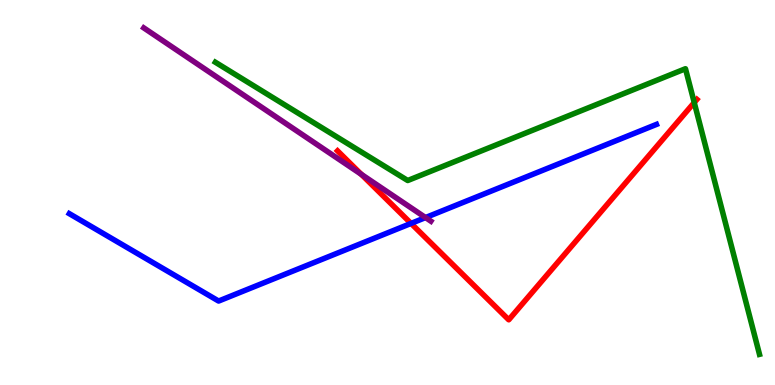[{'lines': ['blue', 'red'], 'intersections': [{'x': 5.3, 'y': 4.2}]}, {'lines': ['green', 'red'], 'intersections': [{'x': 8.96, 'y': 7.34}]}, {'lines': ['purple', 'red'], 'intersections': [{'x': 4.66, 'y': 5.47}]}, {'lines': ['blue', 'green'], 'intersections': []}, {'lines': ['blue', 'purple'], 'intersections': [{'x': 5.49, 'y': 4.35}]}, {'lines': ['green', 'purple'], 'intersections': []}]